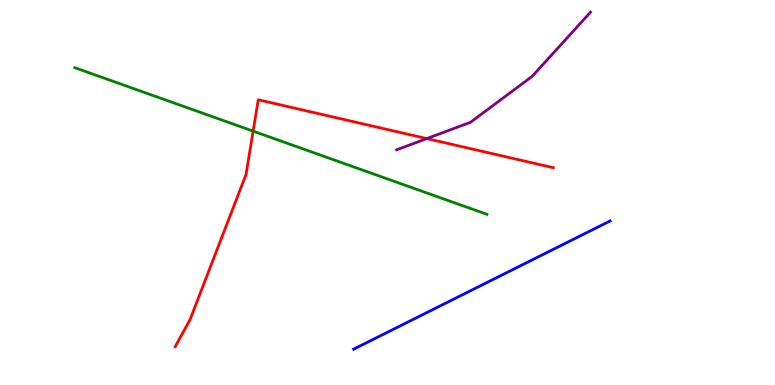[{'lines': ['blue', 'red'], 'intersections': []}, {'lines': ['green', 'red'], 'intersections': [{'x': 3.27, 'y': 6.59}]}, {'lines': ['purple', 'red'], 'intersections': [{'x': 5.51, 'y': 6.4}]}, {'lines': ['blue', 'green'], 'intersections': []}, {'lines': ['blue', 'purple'], 'intersections': []}, {'lines': ['green', 'purple'], 'intersections': []}]